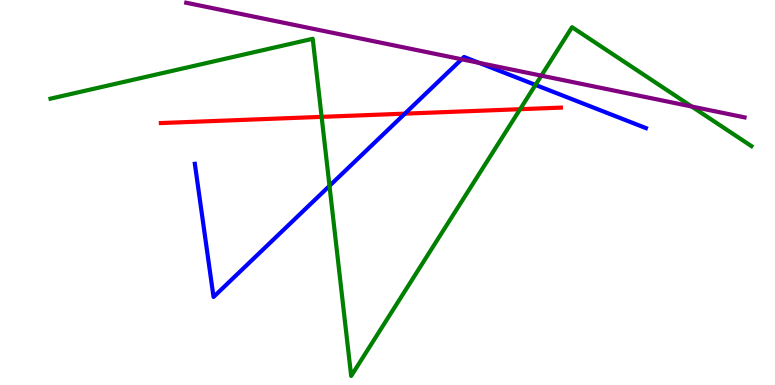[{'lines': ['blue', 'red'], 'intersections': [{'x': 5.22, 'y': 7.05}]}, {'lines': ['green', 'red'], 'intersections': [{'x': 4.15, 'y': 6.96}, {'x': 6.71, 'y': 7.16}]}, {'lines': ['purple', 'red'], 'intersections': []}, {'lines': ['blue', 'green'], 'intersections': [{'x': 4.25, 'y': 5.17}, {'x': 6.91, 'y': 7.79}]}, {'lines': ['blue', 'purple'], 'intersections': [{'x': 5.96, 'y': 8.46}, {'x': 6.18, 'y': 8.37}]}, {'lines': ['green', 'purple'], 'intersections': [{'x': 6.99, 'y': 8.04}, {'x': 8.93, 'y': 7.23}]}]